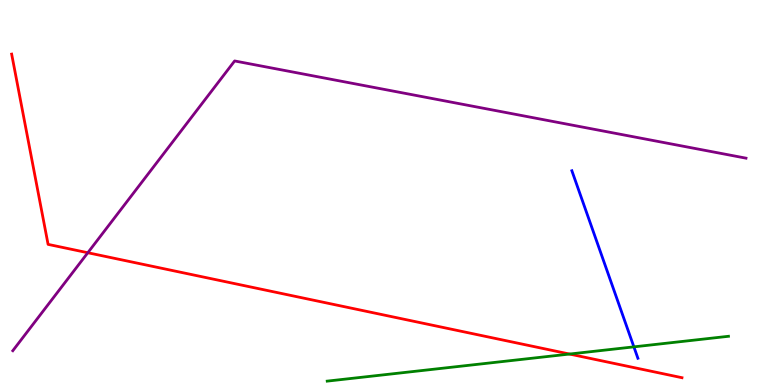[{'lines': ['blue', 'red'], 'intersections': []}, {'lines': ['green', 'red'], 'intersections': [{'x': 7.35, 'y': 0.804}]}, {'lines': ['purple', 'red'], 'intersections': [{'x': 1.13, 'y': 3.44}]}, {'lines': ['blue', 'green'], 'intersections': [{'x': 8.18, 'y': 0.991}]}, {'lines': ['blue', 'purple'], 'intersections': []}, {'lines': ['green', 'purple'], 'intersections': []}]